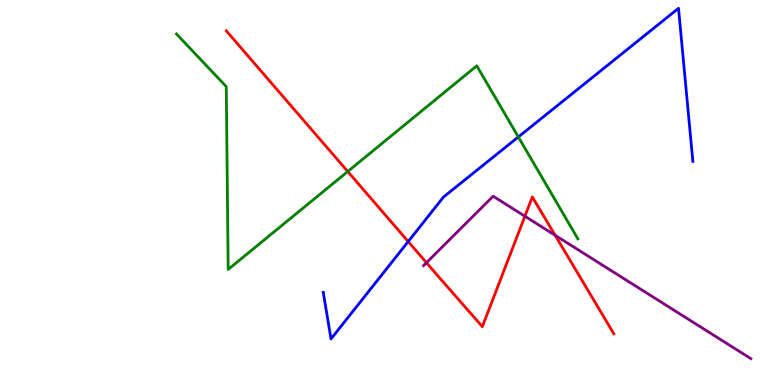[{'lines': ['blue', 'red'], 'intersections': [{'x': 5.27, 'y': 3.73}]}, {'lines': ['green', 'red'], 'intersections': [{'x': 4.49, 'y': 5.55}]}, {'lines': ['purple', 'red'], 'intersections': [{'x': 5.5, 'y': 3.18}, {'x': 6.77, 'y': 4.38}, {'x': 7.16, 'y': 3.89}]}, {'lines': ['blue', 'green'], 'intersections': [{'x': 6.69, 'y': 6.44}]}, {'lines': ['blue', 'purple'], 'intersections': []}, {'lines': ['green', 'purple'], 'intersections': []}]